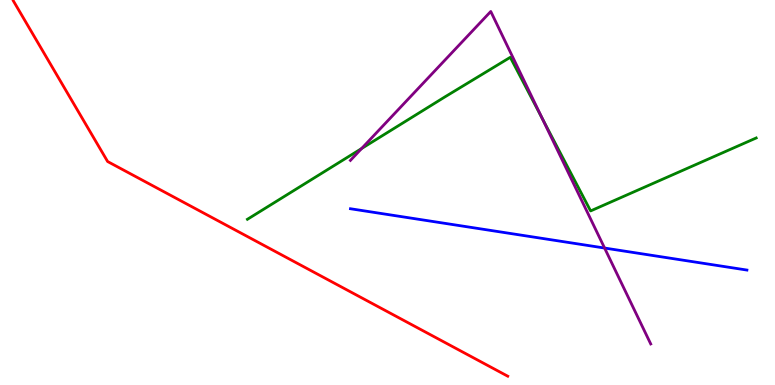[{'lines': ['blue', 'red'], 'intersections': []}, {'lines': ['green', 'red'], 'intersections': []}, {'lines': ['purple', 'red'], 'intersections': []}, {'lines': ['blue', 'green'], 'intersections': []}, {'lines': ['blue', 'purple'], 'intersections': [{'x': 7.8, 'y': 3.56}]}, {'lines': ['green', 'purple'], 'intersections': [{'x': 4.67, 'y': 6.14}, {'x': 6.99, 'y': 6.93}]}]